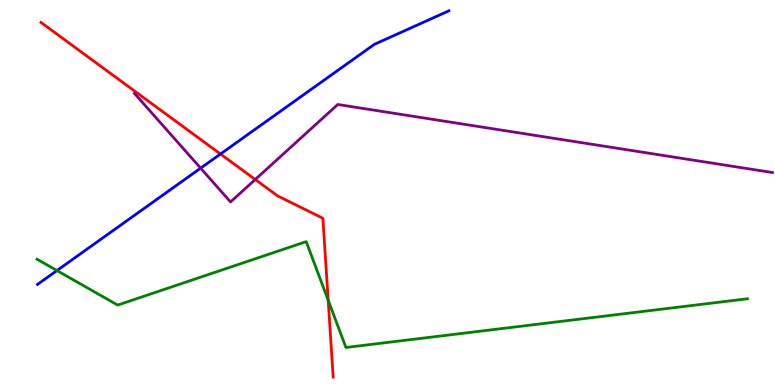[{'lines': ['blue', 'red'], 'intersections': [{'x': 2.84, 'y': 6.0}]}, {'lines': ['green', 'red'], 'intersections': [{'x': 4.23, 'y': 2.2}]}, {'lines': ['purple', 'red'], 'intersections': [{'x': 3.29, 'y': 5.34}]}, {'lines': ['blue', 'green'], 'intersections': [{'x': 0.735, 'y': 2.97}]}, {'lines': ['blue', 'purple'], 'intersections': [{'x': 2.59, 'y': 5.63}]}, {'lines': ['green', 'purple'], 'intersections': []}]